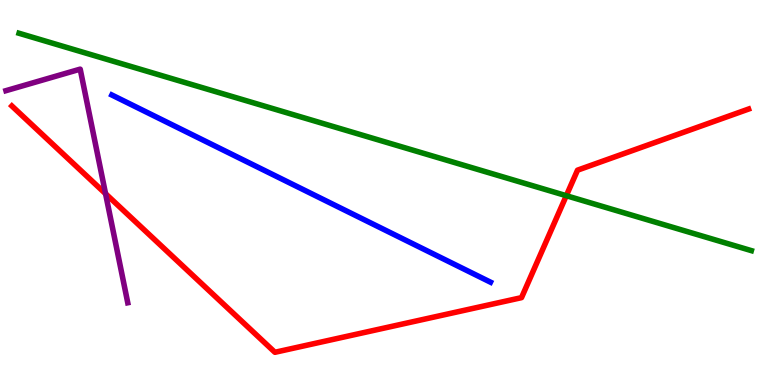[{'lines': ['blue', 'red'], 'intersections': []}, {'lines': ['green', 'red'], 'intersections': [{'x': 7.31, 'y': 4.92}]}, {'lines': ['purple', 'red'], 'intersections': [{'x': 1.36, 'y': 4.97}]}, {'lines': ['blue', 'green'], 'intersections': []}, {'lines': ['blue', 'purple'], 'intersections': []}, {'lines': ['green', 'purple'], 'intersections': []}]